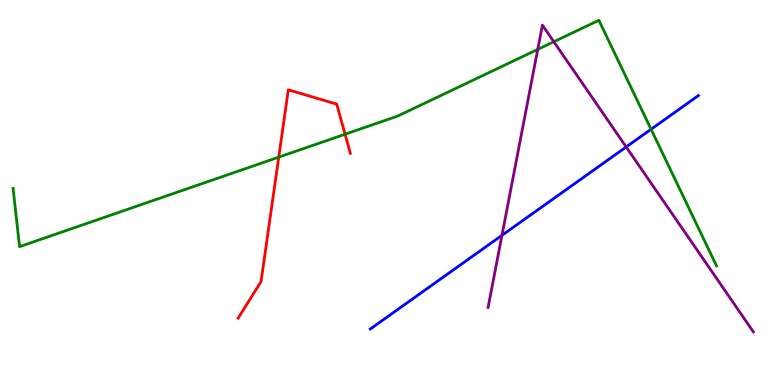[{'lines': ['blue', 'red'], 'intersections': []}, {'lines': ['green', 'red'], 'intersections': [{'x': 3.6, 'y': 5.92}, {'x': 4.45, 'y': 6.51}]}, {'lines': ['purple', 'red'], 'intersections': []}, {'lines': ['blue', 'green'], 'intersections': [{'x': 8.4, 'y': 6.64}]}, {'lines': ['blue', 'purple'], 'intersections': [{'x': 6.48, 'y': 3.89}, {'x': 8.08, 'y': 6.18}]}, {'lines': ['green', 'purple'], 'intersections': [{'x': 6.94, 'y': 8.72}, {'x': 7.15, 'y': 8.92}]}]